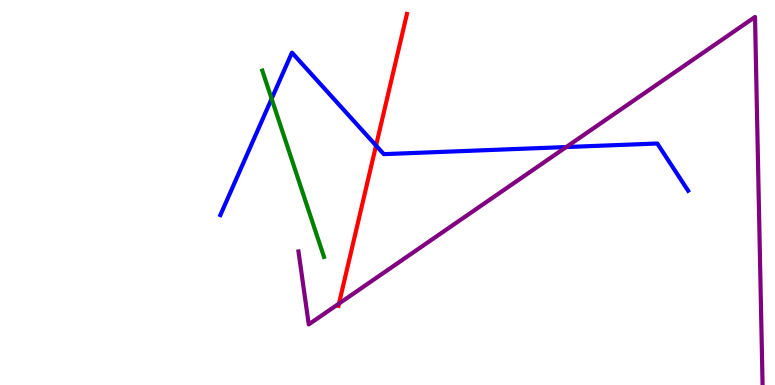[{'lines': ['blue', 'red'], 'intersections': [{'x': 4.85, 'y': 6.22}]}, {'lines': ['green', 'red'], 'intersections': []}, {'lines': ['purple', 'red'], 'intersections': [{'x': 4.37, 'y': 2.11}]}, {'lines': ['blue', 'green'], 'intersections': [{'x': 3.5, 'y': 7.43}]}, {'lines': ['blue', 'purple'], 'intersections': [{'x': 7.31, 'y': 6.18}]}, {'lines': ['green', 'purple'], 'intersections': []}]